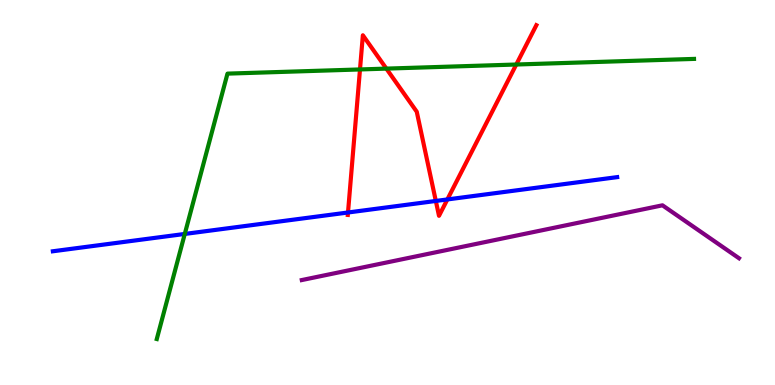[{'lines': ['blue', 'red'], 'intersections': [{'x': 4.49, 'y': 4.48}, {'x': 5.62, 'y': 4.78}, {'x': 5.77, 'y': 4.82}]}, {'lines': ['green', 'red'], 'intersections': [{'x': 4.65, 'y': 8.2}, {'x': 4.99, 'y': 8.22}, {'x': 6.66, 'y': 8.32}]}, {'lines': ['purple', 'red'], 'intersections': []}, {'lines': ['blue', 'green'], 'intersections': [{'x': 2.38, 'y': 3.92}]}, {'lines': ['blue', 'purple'], 'intersections': []}, {'lines': ['green', 'purple'], 'intersections': []}]